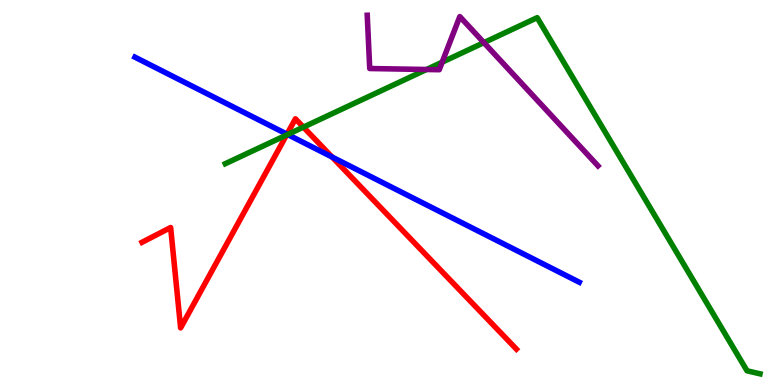[{'lines': ['blue', 'red'], 'intersections': [{'x': 3.7, 'y': 6.51}, {'x': 4.28, 'y': 5.92}]}, {'lines': ['green', 'red'], 'intersections': [{'x': 3.7, 'y': 6.49}, {'x': 3.91, 'y': 6.7}]}, {'lines': ['purple', 'red'], 'intersections': []}, {'lines': ['blue', 'green'], 'intersections': [{'x': 3.71, 'y': 6.51}]}, {'lines': ['blue', 'purple'], 'intersections': []}, {'lines': ['green', 'purple'], 'intersections': [{'x': 5.5, 'y': 8.19}, {'x': 5.71, 'y': 8.39}, {'x': 6.24, 'y': 8.89}]}]